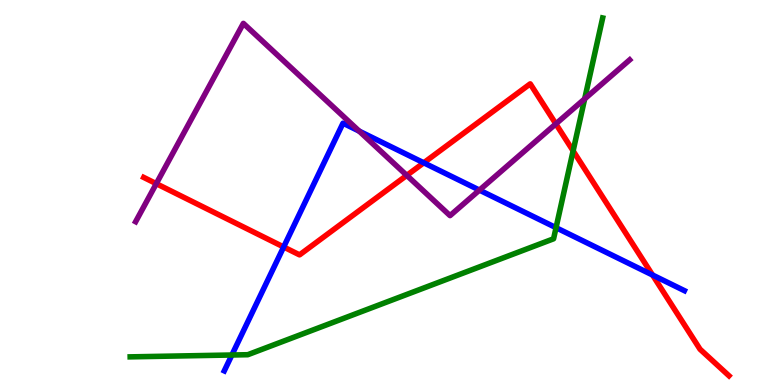[{'lines': ['blue', 'red'], 'intersections': [{'x': 3.66, 'y': 3.59}, {'x': 5.47, 'y': 5.77}, {'x': 8.42, 'y': 2.86}]}, {'lines': ['green', 'red'], 'intersections': [{'x': 7.4, 'y': 6.08}]}, {'lines': ['purple', 'red'], 'intersections': [{'x': 2.02, 'y': 5.23}, {'x': 5.25, 'y': 5.44}, {'x': 7.17, 'y': 6.78}]}, {'lines': ['blue', 'green'], 'intersections': [{'x': 2.99, 'y': 0.779}, {'x': 7.17, 'y': 4.09}]}, {'lines': ['blue', 'purple'], 'intersections': [{'x': 4.63, 'y': 6.59}, {'x': 6.19, 'y': 5.06}]}, {'lines': ['green', 'purple'], 'intersections': [{'x': 7.54, 'y': 7.43}]}]